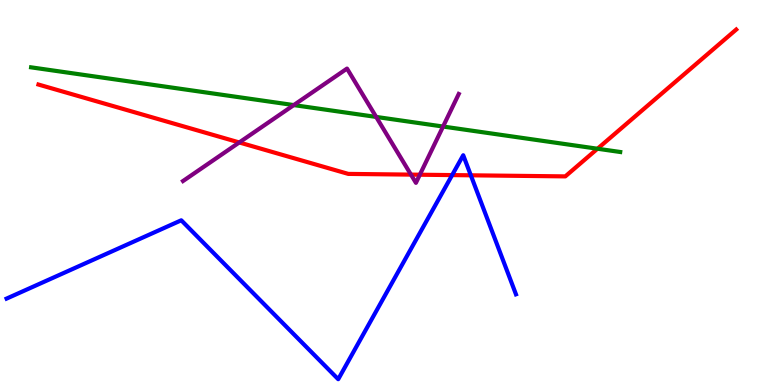[{'lines': ['blue', 'red'], 'intersections': [{'x': 5.83, 'y': 5.45}, {'x': 6.08, 'y': 5.45}]}, {'lines': ['green', 'red'], 'intersections': [{'x': 7.71, 'y': 6.14}]}, {'lines': ['purple', 'red'], 'intersections': [{'x': 3.09, 'y': 6.3}, {'x': 5.3, 'y': 5.46}, {'x': 5.42, 'y': 5.46}]}, {'lines': ['blue', 'green'], 'intersections': []}, {'lines': ['blue', 'purple'], 'intersections': []}, {'lines': ['green', 'purple'], 'intersections': [{'x': 3.79, 'y': 7.27}, {'x': 4.85, 'y': 6.96}, {'x': 5.72, 'y': 6.71}]}]